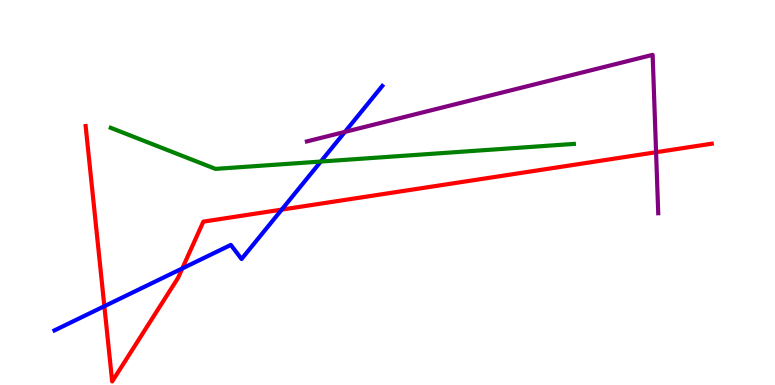[{'lines': ['blue', 'red'], 'intersections': [{'x': 1.35, 'y': 2.05}, {'x': 2.35, 'y': 3.03}, {'x': 3.64, 'y': 4.56}]}, {'lines': ['green', 'red'], 'intersections': []}, {'lines': ['purple', 'red'], 'intersections': [{'x': 8.47, 'y': 6.05}]}, {'lines': ['blue', 'green'], 'intersections': [{'x': 4.14, 'y': 5.8}]}, {'lines': ['blue', 'purple'], 'intersections': [{'x': 4.45, 'y': 6.57}]}, {'lines': ['green', 'purple'], 'intersections': []}]